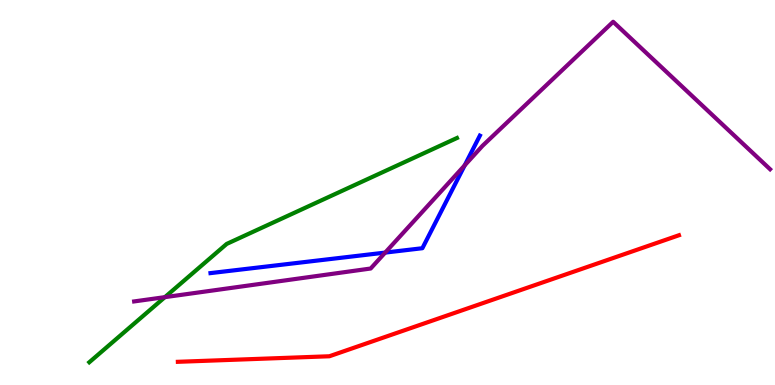[{'lines': ['blue', 'red'], 'intersections': []}, {'lines': ['green', 'red'], 'intersections': []}, {'lines': ['purple', 'red'], 'intersections': []}, {'lines': ['blue', 'green'], 'intersections': []}, {'lines': ['blue', 'purple'], 'intersections': [{'x': 4.97, 'y': 3.44}, {'x': 6.0, 'y': 5.71}]}, {'lines': ['green', 'purple'], 'intersections': [{'x': 2.13, 'y': 2.28}]}]